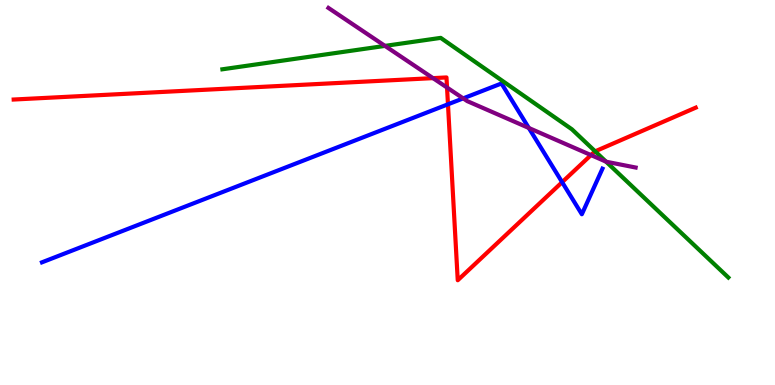[{'lines': ['blue', 'red'], 'intersections': [{'x': 5.78, 'y': 7.29}, {'x': 7.25, 'y': 5.27}]}, {'lines': ['green', 'red'], 'intersections': [{'x': 7.68, 'y': 6.07}]}, {'lines': ['purple', 'red'], 'intersections': [{'x': 5.59, 'y': 7.97}, {'x': 5.77, 'y': 7.73}, {'x': 7.63, 'y': 5.97}]}, {'lines': ['blue', 'green'], 'intersections': []}, {'lines': ['blue', 'purple'], 'intersections': [{'x': 5.98, 'y': 7.44}, {'x': 6.82, 'y': 6.68}]}, {'lines': ['green', 'purple'], 'intersections': [{'x': 4.97, 'y': 8.81}, {'x': 7.82, 'y': 5.8}]}]